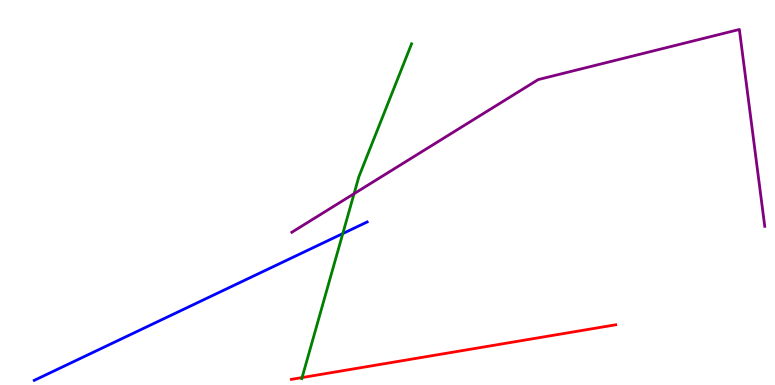[{'lines': ['blue', 'red'], 'intersections': []}, {'lines': ['green', 'red'], 'intersections': [{'x': 3.9, 'y': 0.193}]}, {'lines': ['purple', 'red'], 'intersections': []}, {'lines': ['blue', 'green'], 'intersections': [{'x': 4.42, 'y': 3.93}]}, {'lines': ['blue', 'purple'], 'intersections': []}, {'lines': ['green', 'purple'], 'intersections': [{'x': 4.57, 'y': 4.97}]}]